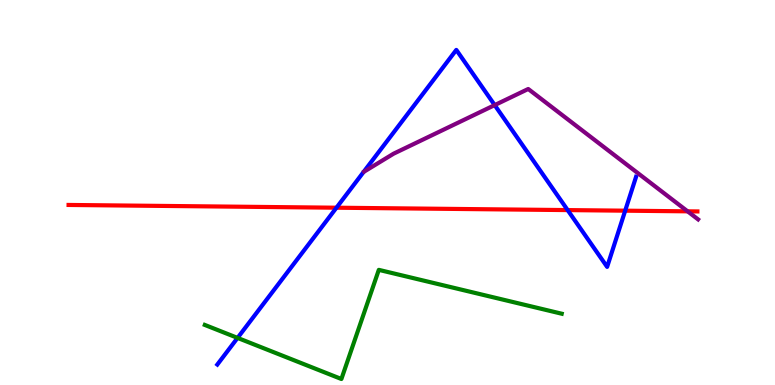[{'lines': ['blue', 'red'], 'intersections': [{'x': 4.34, 'y': 4.6}, {'x': 7.32, 'y': 4.54}, {'x': 8.07, 'y': 4.53}]}, {'lines': ['green', 'red'], 'intersections': []}, {'lines': ['purple', 'red'], 'intersections': [{'x': 8.87, 'y': 4.51}]}, {'lines': ['blue', 'green'], 'intersections': [{'x': 3.07, 'y': 1.22}]}, {'lines': ['blue', 'purple'], 'intersections': [{'x': 6.38, 'y': 7.27}]}, {'lines': ['green', 'purple'], 'intersections': []}]